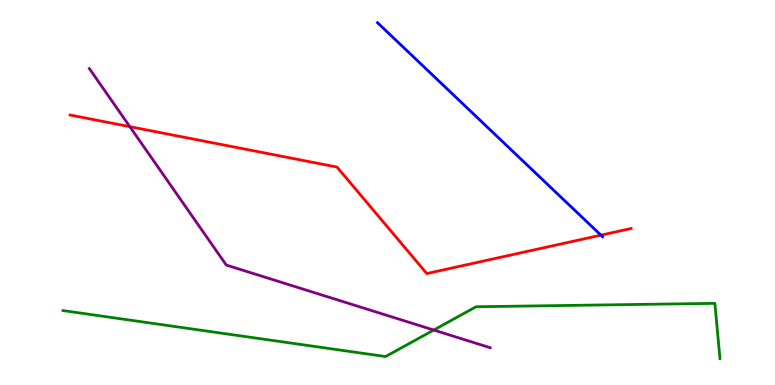[{'lines': ['blue', 'red'], 'intersections': [{'x': 7.75, 'y': 3.89}]}, {'lines': ['green', 'red'], 'intersections': []}, {'lines': ['purple', 'red'], 'intersections': [{'x': 1.68, 'y': 6.71}]}, {'lines': ['blue', 'green'], 'intersections': []}, {'lines': ['blue', 'purple'], 'intersections': []}, {'lines': ['green', 'purple'], 'intersections': [{'x': 5.6, 'y': 1.43}]}]